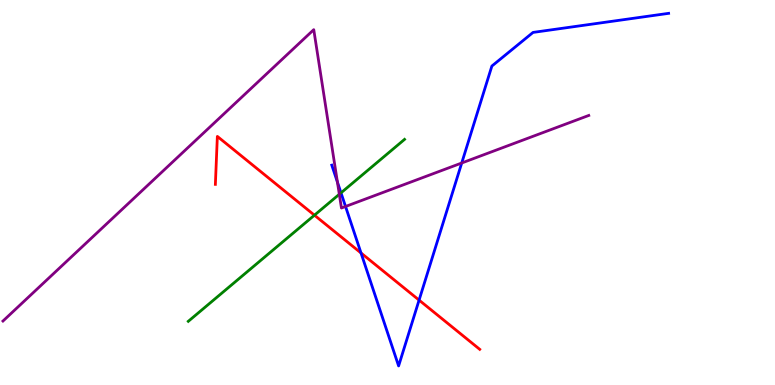[{'lines': ['blue', 'red'], 'intersections': [{'x': 4.66, 'y': 3.43}, {'x': 5.41, 'y': 2.2}]}, {'lines': ['green', 'red'], 'intersections': [{'x': 4.06, 'y': 4.41}]}, {'lines': ['purple', 'red'], 'intersections': []}, {'lines': ['blue', 'green'], 'intersections': [{'x': 4.4, 'y': 4.99}]}, {'lines': ['blue', 'purple'], 'intersections': [{'x': 4.35, 'y': 5.27}, {'x': 4.46, 'y': 4.64}, {'x': 5.96, 'y': 5.77}]}, {'lines': ['green', 'purple'], 'intersections': [{'x': 4.38, 'y': 4.95}]}]